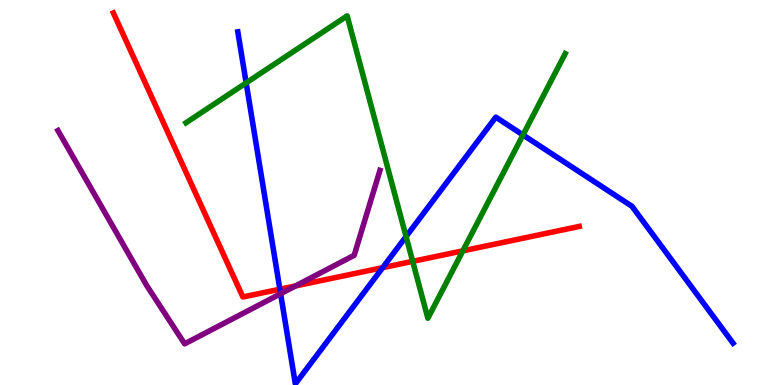[{'lines': ['blue', 'red'], 'intersections': [{'x': 3.61, 'y': 2.49}, {'x': 4.94, 'y': 3.05}]}, {'lines': ['green', 'red'], 'intersections': [{'x': 5.32, 'y': 3.21}, {'x': 5.97, 'y': 3.48}]}, {'lines': ['purple', 'red'], 'intersections': [{'x': 3.81, 'y': 2.57}]}, {'lines': ['blue', 'green'], 'intersections': [{'x': 3.18, 'y': 7.85}, {'x': 5.24, 'y': 3.86}, {'x': 6.75, 'y': 6.49}]}, {'lines': ['blue', 'purple'], 'intersections': [{'x': 3.62, 'y': 2.37}]}, {'lines': ['green', 'purple'], 'intersections': []}]